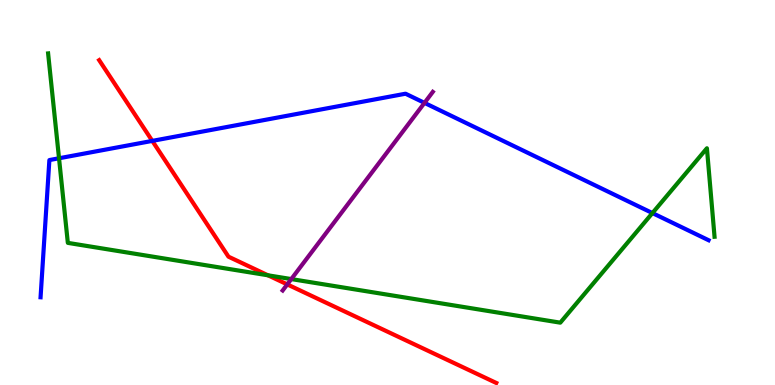[{'lines': ['blue', 'red'], 'intersections': [{'x': 1.97, 'y': 6.34}]}, {'lines': ['green', 'red'], 'intersections': [{'x': 3.46, 'y': 2.85}]}, {'lines': ['purple', 'red'], 'intersections': [{'x': 3.71, 'y': 2.61}]}, {'lines': ['blue', 'green'], 'intersections': [{'x': 0.762, 'y': 5.89}, {'x': 8.42, 'y': 4.47}]}, {'lines': ['blue', 'purple'], 'intersections': [{'x': 5.48, 'y': 7.33}]}, {'lines': ['green', 'purple'], 'intersections': [{'x': 3.76, 'y': 2.75}]}]